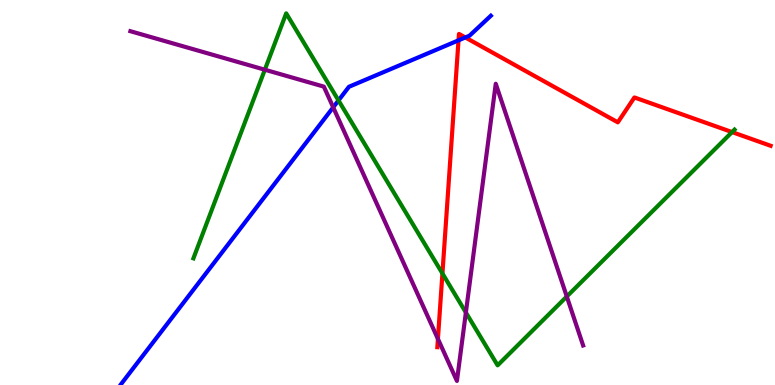[{'lines': ['blue', 'red'], 'intersections': [{'x': 5.92, 'y': 8.95}, {'x': 6.0, 'y': 9.03}]}, {'lines': ['green', 'red'], 'intersections': [{'x': 5.71, 'y': 2.9}, {'x': 9.45, 'y': 6.57}]}, {'lines': ['purple', 'red'], 'intersections': [{'x': 5.65, 'y': 1.2}]}, {'lines': ['blue', 'green'], 'intersections': [{'x': 4.37, 'y': 7.39}]}, {'lines': ['blue', 'purple'], 'intersections': [{'x': 4.3, 'y': 7.21}]}, {'lines': ['green', 'purple'], 'intersections': [{'x': 3.42, 'y': 8.19}, {'x': 6.01, 'y': 1.88}, {'x': 7.31, 'y': 2.3}]}]